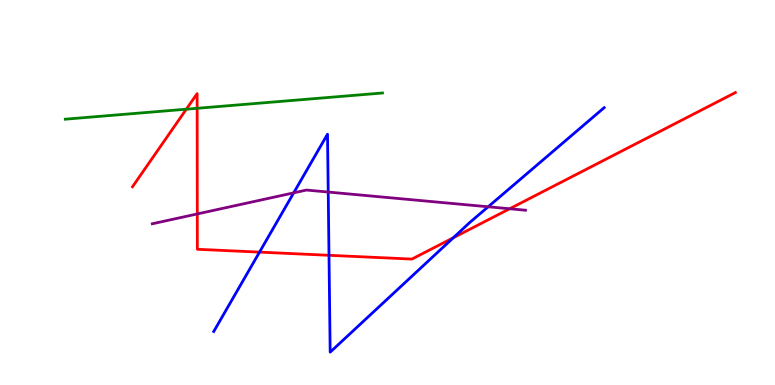[{'lines': ['blue', 'red'], 'intersections': [{'x': 3.35, 'y': 3.45}, {'x': 4.25, 'y': 3.37}, {'x': 5.85, 'y': 3.82}]}, {'lines': ['green', 'red'], 'intersections': [{'x': 2.4, 'y': 7.16}, {'x': 2.54, 'y': 7.19}]}, {'lines': ['purple', 'red'], 'intersections': [{'x': 2.55, 'y': 4.44}, {'x': 6.58, 'y': 4.58}]}, {'lines': ['blue', 'green'], 'intersections': []}, {'lines': ['blue', 'purple'], 'intersections': [{'x': 3.79, 'y': 4.99}, {'x': 4.24, 'y': 5.01}, {'x': 6.3, 'y': 4.63}]}, {'lines': ['green', 'purple'], 'intersections': []}]